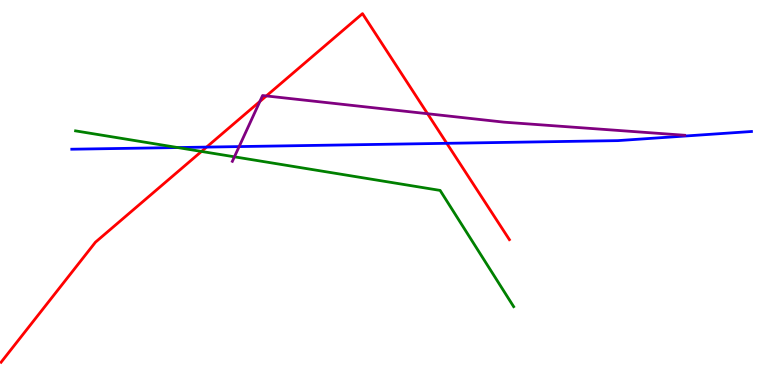[{'lines': ['blue', 'red'], 'intersections': [{'x': 2.67, 'y': 6.18}, {'x': 5.76, 'y': 6.28}]}, {'lines': ['green', 'red'], 'intersections': [{'x': 2.6, 'y': 6.07}]}, {'lines': ['purple', 'red'], 'intersections': [{'x': 3.35, 'y': 7.36}, {'x': 3.44, 'y': 7.51}, {'x': 5.52, 'y': 7.05}]}, {'lines': ['blue', 'green'], 'intersections': [{'x': 2.29, 'y': 6.17}]}, {'lines': ['blue', 'purple'], 'intersections': [{'x': 3.09, 'y': 6.19}]}, {'lines': ['green', 'purple'], 'intersections': [{'x': 3.02, 'y': 5.93}]}]